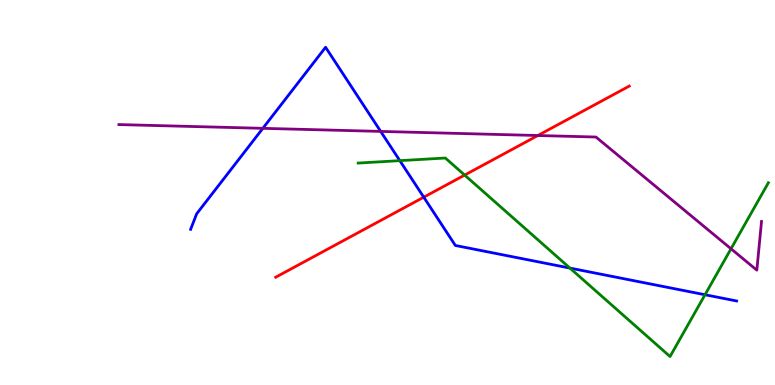[{'lines': ['blue', 'red'], 'intersections': [{'x': 5.47, 'y': 4.88}]}, {'lines': ['green', 'red'], 'intersections': [{'x': 6.0, 'y': 5.45}]}, {'lines': ['purple', 'red'], 'intersections': [{'x': 6.94, 'y': 6.48}]}, {'lines': ['blue', 'green'], 'intersections': [{'x': 5.16, 'y': 5.83}, {'x': 7.35, 'y': 3.04}, {'x': 9.1, 'y': 2.34}]}, {'lines': ['blue', 'purple'], 'intersections': [{'x': 3.39, 'y': 6.67}, {'x': 4.91, 'y': 6.59}]}, {'lines': ['green', 'purple'], 'intersections': [{'x': 9.43, 'y': 3.54}]}]